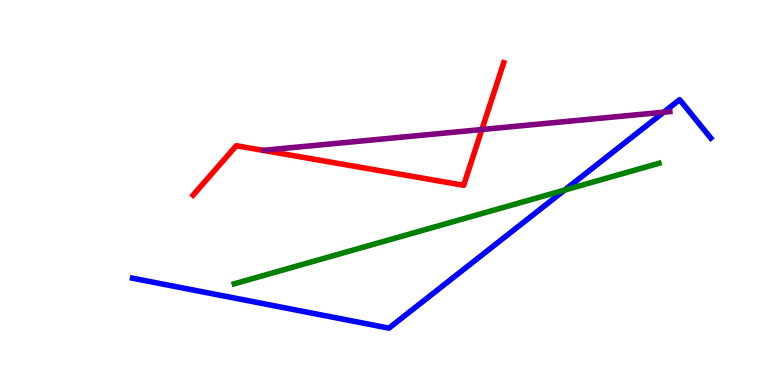[{'lines': ['blue', 'red'], 'intersections': []}, {'lines': ['green', 'red'], 'intersections': []}, {'lines': ['purple', 'red'], 'intersections': [{'x': 6.22, 'y': 6.64}]}, {'lines': ['blue', 'green'], 'intersections': [{'x': 7.29, 'y': 5.06}]}, {'lines': ['blue', 'purple'], 'intersections': [{'x': 8.56, 'y': 7.09}]}, {'lines': ['green', 'purple'], 'intersections': []}]